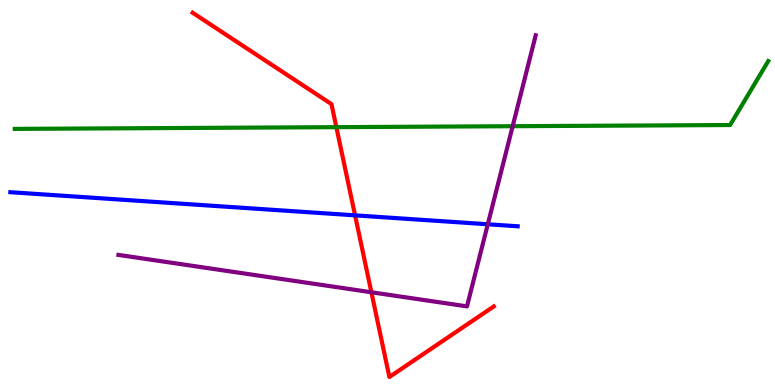[{'lines': ['blue', 'red'], 'intersections': [{'x': 4.58, 'y': 4.41}]}, {'lines': ['green', 'red'], 'intersections': [{'x': 4.34, 'y': 6.7}]}, {'lines': ['purple', 'red'], 'intersections': [{'x': 4.79, 'y': 2.41}]}, {'lines': ['blue', 'green'], 'intersections': []}, {'lines': ['blue', 'purple'], 'intersections': [{'x': 6.29, 'y': 4.17}]}, {'lines': ['green', 'purple'], 'intersections': [{'x': 6.61, 'y': 6.72}]}]